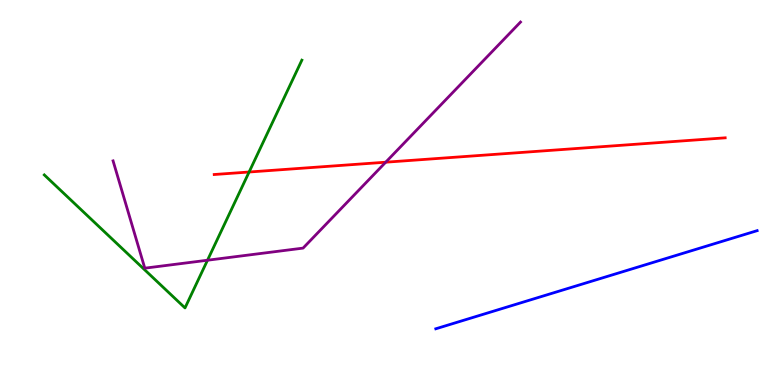[{'lines': ['blue', 'red'], 'intersections': []}, {'lines': ['green', 'red'], 'intersections': [{'x': 3.21, 'y': 5.53}]}, {'lines': ['purple', 'red'], 'intersections': [{'x': 4.98, 'y': 5.79}]}, {'lines': ['blue', 'green'], 'intersections': []}, {'lines': ['blue', 'purple'], 'intersections': []}, {'lines': ['green', 'purple'], 'intersections': [{'x': 2.68, 'y': 3.24}]}]